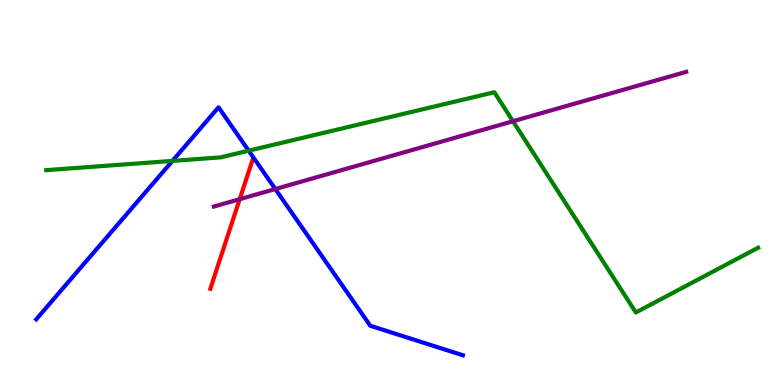[{'lines': ['blue', 'red'], 'intersections': []}, {'lines': ['green', 'red'], 'intersections': []}, {'lines': ['purple', 'red'], 'intersections': [{'x': 3.09, 'y': 4.83}]}, {'lines': ['blue', 'green'], 'intersections': [{'x': 2.23, 'y': 5.82}, {'x': 3.21, 'y': 6.09}]}, {'lines': ['blue', 'purple'], 'intersections': [{'x': 3.55, 'y': 5.09}]}, {'lines': ['green', 'purple'], 'intersections': [{'x': 6.62, 'y': 6.85}]}]